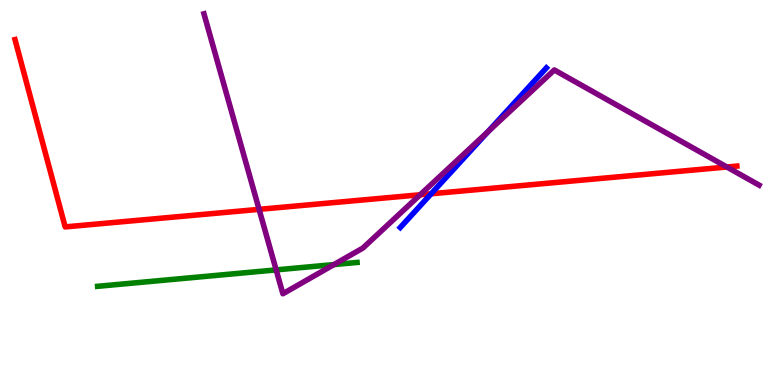[{'lines': ['blue', 'red'], 'intersections': [{'x': 5.56, 'y': 4.97}]}, {'lines': ['green', 'red'], 'intersections': []}, {'lines': ['purple', 'red'], 'intersections': [{'x': 3.34, 'y': 4.56}, {'x': 5.42, 'y': 4.94}, {'x': 9.38, 'y': 5.66}]}, {'lines': ['blue', 'green'], 'intersections': []}, {'lines': ['blue', 'purple'], 'intersections': [{'x': 6.3, 'y': 6.58}]}, {'lines': ['green', 'purple'], 'intersections': [{'x': 3.56, 'y': 2.99}, {'x': 4.31, 'y': 3.13}]}]